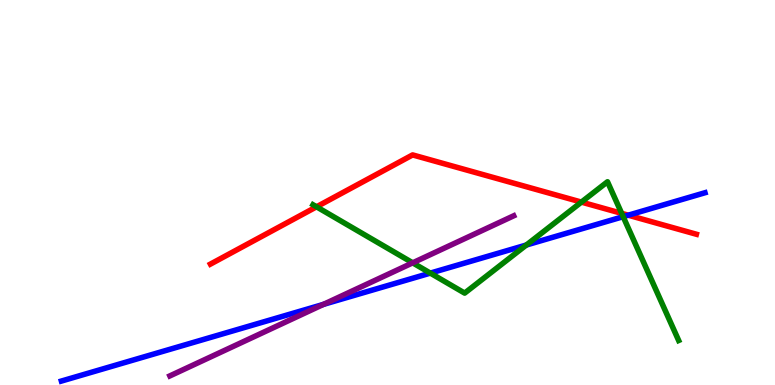[{'lines': ['blue', 'red'], 'intersections': [{'x': 8.11, 'y': 4.41}]}, {'lines': ['green', 'red'], 'intersections': [{'x': 4.08, 'y': 4.63}, {'x': 7.5, 'y': 4.75}, {'x': 8.02, 'y': 4.46}]}, {'lines': ['purple', 'red'], 'intersections': []}, {'lines': ['blue', 'green'], 'intersections': [{'x': 5.55, 'y': 2.91}, {'x': 6.79, 'y': 3.64}, {'x': 8.04, 'y': 4.37}]}, {'lines': ['blue', 'purple'], 'intersections': [{'x': 4.17, 'y': 2.09}]}, {'lines': ['green', 'purple'], 'intersections': [{'x': 5.33, 'y': 3.17}]}]